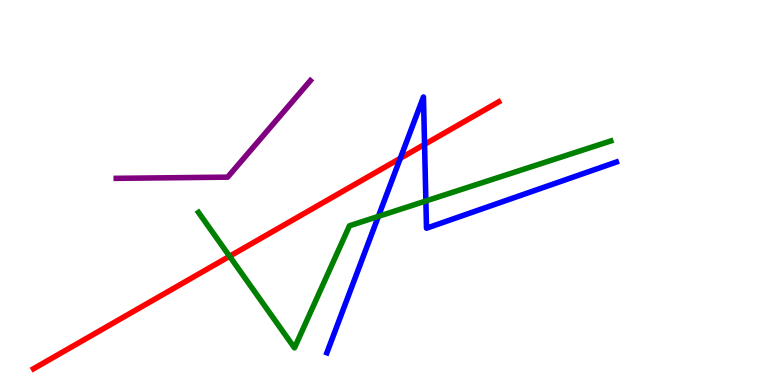[{'lines': ['blue', 'red'], 'intersections': [{'x': 5.17, 'y': 5.89}, {'x': 5.48, 'y': 6.25}]}, {'lines': ['green', 'red'], 'intersections': [{'x': 2.96, 'y': 3.34}]}, {'lines': ['purple', 'red'], 'intersections': []}, {'lines': ['blue', 'green'], 'intersections': [{'x': 4.88, 'y': 4.38}, {'x': 5.5, 'y': 4.78}]}, {'lines': ['blue', 'purple'], 'intersections': []}, {'lines': ['green', 'purple'], 'intersections': []}]